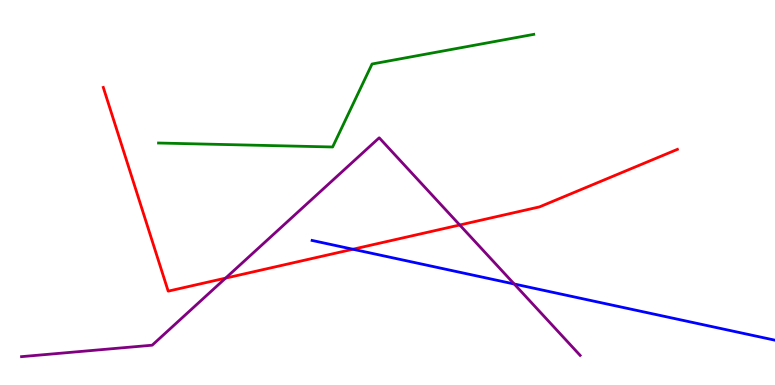[{'lines': ['blue', 'red'], 'intersections': [{'x': 4.55, 'y': 3.53}]}, {'lines': ['green', 'red'], 'intersections': []}, {'lines': ['purple', 'red'], 'intersections': [{'x': 2.91, 'y': 2.78}, {'x': 5.93, 'y': 4.16}]}, {'lines': ['blue', 'green'], 'intersections': []}, {'lines': ['blue', 'purple'], 'intersections': [{'x': 6.64, 'y': 2.62}]}, {'lines': ['green', 'purple'], 'intersections': []}]